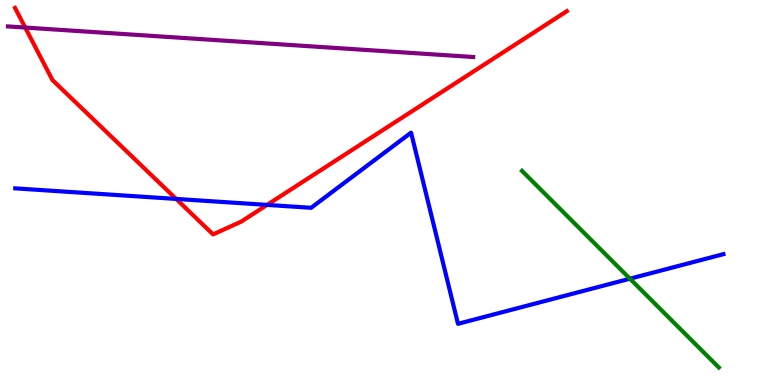[{'lines': ['blue', 'red'], 'intersections': [{'x': 2.27, 'y': 4.83}, {'x': 3.45, 'y': 4.68}]}, {'lines': ['green', 'red'], 'intersections': []}, {'lines': ['purple', 'red'], 'intersections': [{'x': 0.325, 'y': 9.28}]}, {'lines': ['blue', 'green'], 'intersections': [{'x': 8.13, 'y': 2.76}]}, {'lines': ['blue', 'purple'], 'intersections': []}, {'lines': ['green', 'purple'], 'intersections': []}]